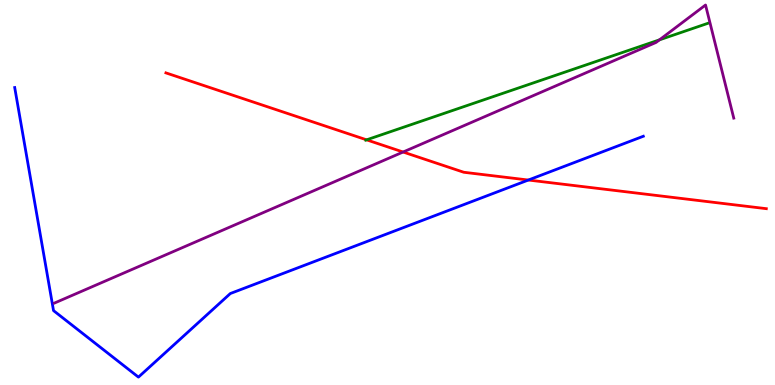[{'lines': ['blue', 'red'], 'intersections': [{'x': 6.82, 'y': 5.32}]}, {'lines': ['green', 'red'], 'intersections': [{'x': 4.73, 'y': 6.37}]}, {'lines': ['purple', 'red'], 'intersections': [{'x': 5.2, 'y': 6.05}]}, {'lines': ['blue', 'green'], 'intersections': []}, {'lines': ['blue', 'purple'], 'intersections': []}, {'lines': ['green', 'purple'], 'intersections': [{'x': 8.51, 'y': 8.97}]}]